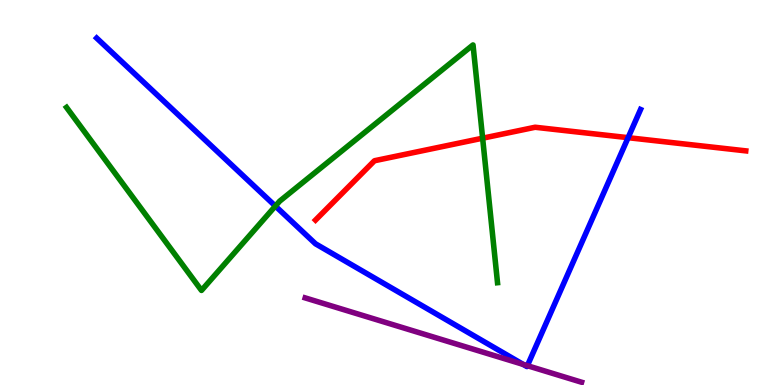[{'lines': ['blue', 'red'], 'intersections': [{'x': 8.1, 'y': 6.42}]}, {'lines': ['green', 'red'], 'intersections': [{'x': 6.23, 'y': 6.41}]}, {'lines': ['purple', 'red'], 'intersections': []}, {'lines': ['blue', 'green'], 'intersections': [{'x': 3.55, 'y': 4.65}]}, {'lines': ['blue', 'purple'], 'intersections': [{'x': 6.75, 'y': 0.535}, {'x': 6.8, 'y': 0.502}]}, {'lines': ['green', 'purple'], 'intersections': []}]